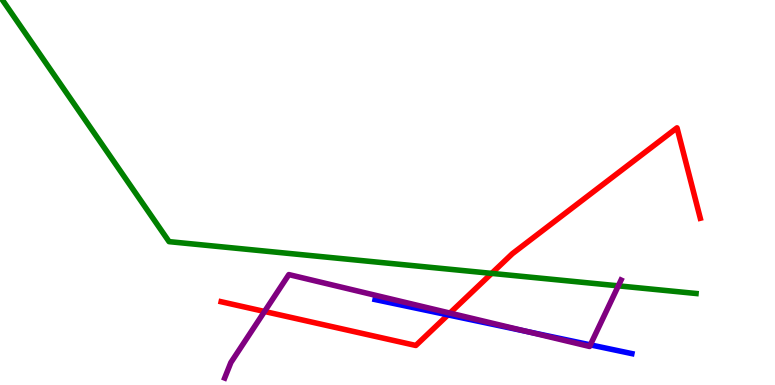[{'lines': ['blue', 'red'], 'intersections': [{'x': 5.78, 'y': 1.82}]}, {'lines': ['green', 'red'], 'intersections': [{'x': 6.34, 'y': 2.9}]}, {'lines': ['purple', 'red'], 'intersections': [{'x': 3.41, 'y': 1.91}, {'x': 5.81, 'y': 1.87}]}, {'lines': ['blue', 'green'], 'intersections': []}, {'lines': ['blue', 'purple'], 'intersections': [{'x': 6.81, 'y': 1.39}, {'x': 7.62, 'y': 1.04}]}, {'lines': ['green', 'purple'], 'intersections': [{'x': 7.98, 'y': 2.58}]}]